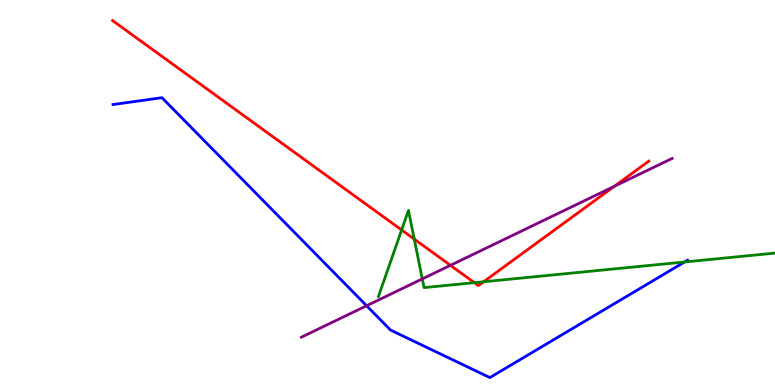[{'lines': ['blue', 'red'], 'intersections': []}, {'lines': ['green', 'red'], 'intersections': [{'x': 5.18, 'y': 4.03}, {'x': 5.35, 'y': 3.79}, {'x': 6.12, 'y': 2.66}, {'x': 6.24, 'y': 2.68}]}, {'lines': ['purple', 'red'], 'intersections': [{'x': 5.81, 'y': 3.11}, {'x': 7.93, 'y': 5.16}]}, {'lines': ['blue', 'green'], 'intersections': [{'x': 8.83, 'y': 3.2}]}, {'lines': ['blue', 'purple'], 'intersections': [{'x': 4.73, 'y': 2.06}]}, {'lines': ['green', 'purple'], 'intersections': [{'x': 5.45, 'y': 2.76}]}]